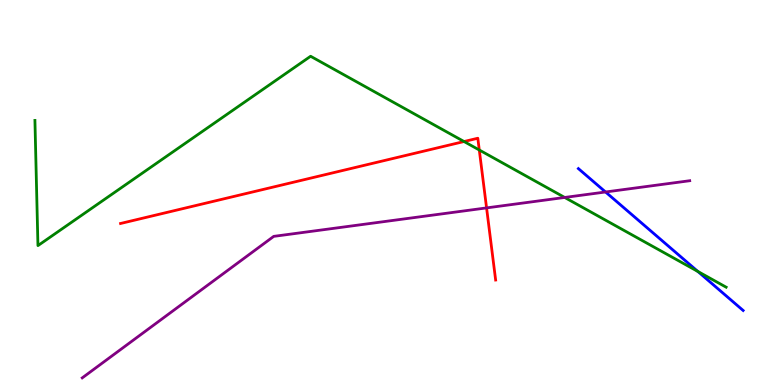[{'lines': ['blue', 'red'], 'intersections': []}, {'lines': ['green', 'red'], 'intersections': [{'x': 5.99, 'y': 6.32}, {'x': 6.18, 'y': 6.1}]}, {'lines': ['purple', 'red'], 'intersections': [{'x': 6.28, 'y': 4.6}]}, {'lines': ['blue', 'green'], 'intersections': [{'x': 9.0, 'y': 2.95}]}, {'lines': ['blue', 'purple'], 'intersections': [{'x': 7.81, 'y': 5.01}]}, {'lines': ['green', 'purple'], 'intersections': [{'x': 7.29, 'y': 4.87}]}]